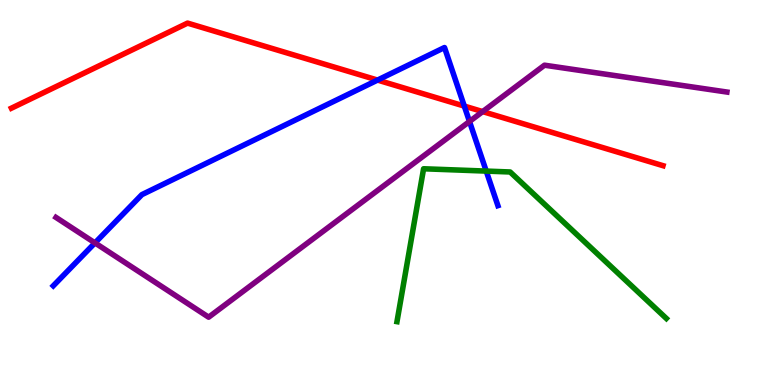[{'lines': ['blue', 'red'], 'intersections': [{'x': 4.87, 'y': 7.92}, {'x': 5.99, 'y': 7.24}]}, {'lines': ['green', 'red'], 'intersections': []}, {'lines': ['purple', 'red'], 'intersections': [{'x': 6.23, 'y': 7.1}]}, {'lines': ['blue', 'green'], 'intersections': [{'x': 6.27, 'y': 5.56}]}, {'lines': ['blue', 'purple'], 'intersections': [{'x': 1.23, 'y': 3.69}, {'x': 6.06, 'y': 6.84}]}, {'lines': ['green', 'purple'], 'intersections': []}]